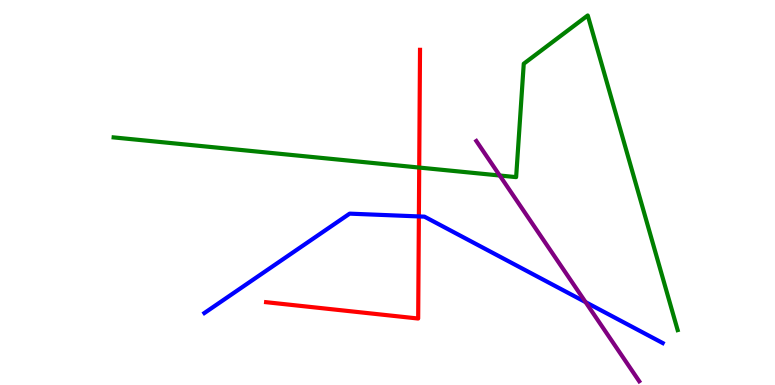[{'lines': ['blue', 'red'], 'intersections': [{'x': 5.4, 'y': 4.38}]}, {'lines': ['green', 'red'], 'intersections': [{'x': 5.41, 'y': 5.65}]}, {'lines': ['purple', 'red'], 'intersections': []}, {'lines': ['blue', 'green'], 'intersections': []}, {'lines': ['blue', 'purple'], 'intersections': [{'x': 7.56, 'y': 2.15}]}, {'lines': ['green', 'purple'], 'intersections': [{'x': 6.45, 'y': 5.44}]}]